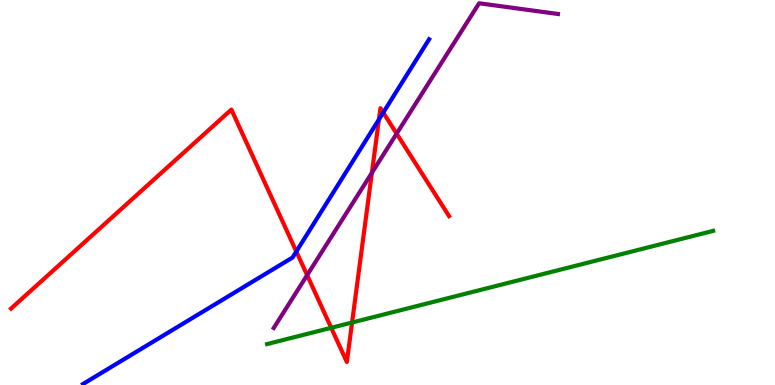[{'lines': ['blue', 'red'], 'intersections': [{'x': 3.82, 'y': 3.47}, {'x': 4.89, 'y': 6.9}, {'x': 4.95, 'y': 7.08}]}, {'lines': ['green', 'red'], 'intersections': [{'x': 4.27, 'y': 1.49}, {'x': 4.54, 'y': 1.62}]}, {'lines': ['purple', 'red'], 'intersections': [{'x': 3.96, 'y': 2.85}, {'x': 4.8, 'y': 5.51}, {'x': 5.12, 'y': 6.53}]}, {'lines': ['blue', 'green'], 'intersections': []}, {'lines': ['blue', 'purple'], 'intersections': []}, {'lines': ['green', 'purple'], 'intersections': []}]